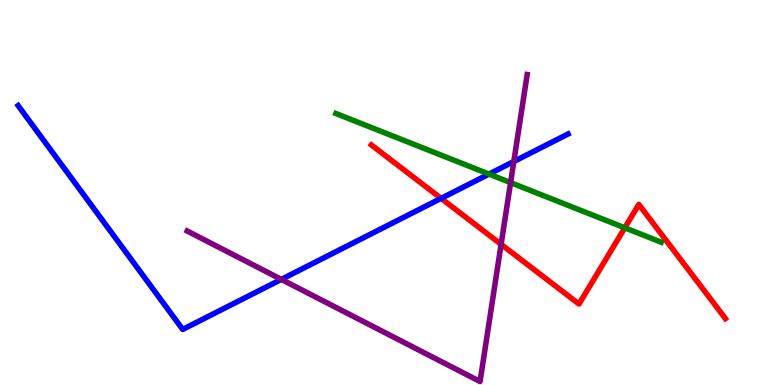[{'lines': ['blue', 'red'], 'intersections': [{'x': 5.69, 'y': 4.85}]}, {'lines': ['green', 'red'], 'intersections': [{'x': 8.06, 'y': 4.08}]}, {'lines': ['purple', 'red'], 'intersections': [{'x': 6.47, 'y': 3.65}]}, {'lines': ['blue', 'green'], 'intersections': [{'x': 6.31, 'y': 5.48}]}, {'lines': ['blue', 'purple'], 'intersections': [{'x': 3.63, 'y': 2.74}, {'x': 6.63, 'y': 5.81}]}, {'lines': ['green', 'purple'], 'intersections': [{'x': 6.59, 'y': 5.26}]}]